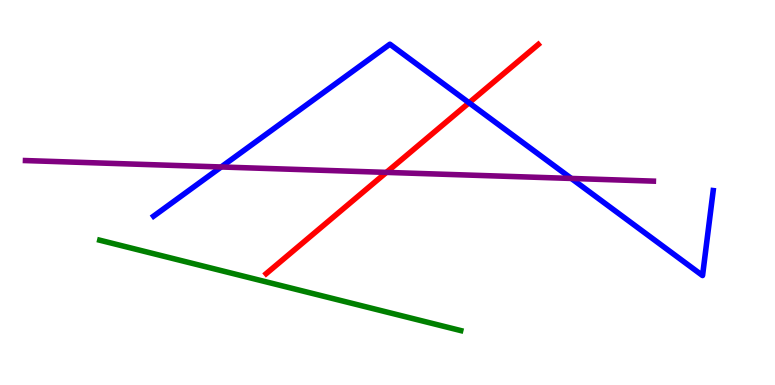[{'lines': ['blue', 'red'], 'intersections': [{'x': 6.05, 'y': 7.33}]}, {'lines': ['green', 'red'], 'intersections': []}, {'lines': ['purple', 'red'], 'intersections': [{'x': 4.99, 'y': 5.52}]}, {'lines': ['blue', 'green'], 'intersections': []}, {'lines': ['blue', 'purple'], 'intersections': [{'x': 2.85, 'y': 5.66}, {'x': 7.37, 'y': 5.37}]}, {'lines': ['green', 'purple'], 'intersections': []}]